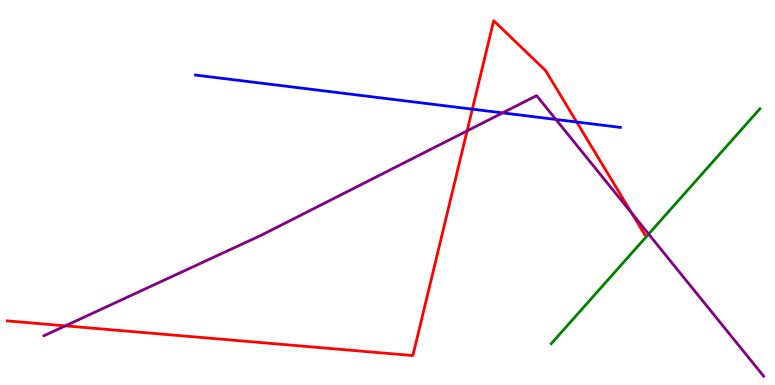[{'lines': ['blue', 'red'], 'intersections': [{'x': 6.09, 'y': 7.16}, {'x': 7.44, 'y': 6.83}]}, {'lines': ['green', 'red'], 'intersections': []}, {'lines': ['purple', 'red'], 'intersections': [{'x': 0.843, 'y': 1.54}, {'x': 6.03, 'y': 6.6}, {'x': 8.15, 'y': 4.46}]}, {'lines': ['blue', 'green'], 'intersections': []}, {'lines': ['blue', 'purple'], 'intersections': [{'x': 6.49, 'y': 7.07}, {'x': 7.17, 'y': 6.9}]}, {'lines': ['green', 'purple'], 'intersections': [{'x': 8.37, 'y': 3.92}]}]